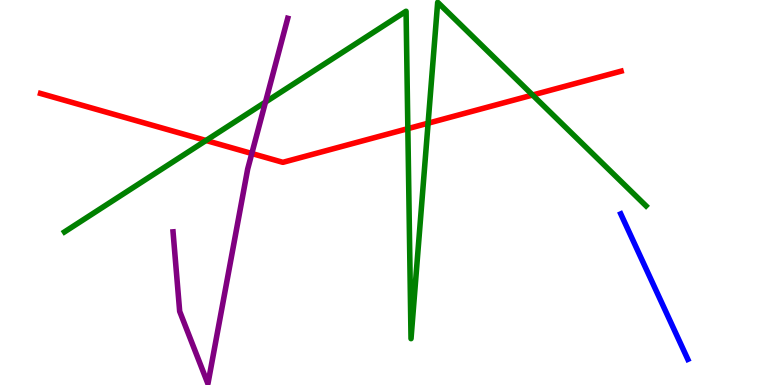[{'lines': ['blue', 'red'], 'intersections': []}, {'lines': ['green', 'red'], 'intersections': [{'x': 2.66, 'y': 6.35}, {'x': 5.26, 'y': 6.66}, {'x': 5.52, 'y': 6.8}, {'x': 6.87, 'y': 7.53}]}, {'lines': ['purple', 'red'], 'intersections': [{'x': 3.25, 'y': 6.01}]}, {'lines': ['blue', 'green'], 'intersections': []}, {'lines': ['blue', 'purple'], 'intersections': []}, {'lines': ['green', 'purple'], 'intersections': [{'x': 3.43, 'y': 7.35}]}]